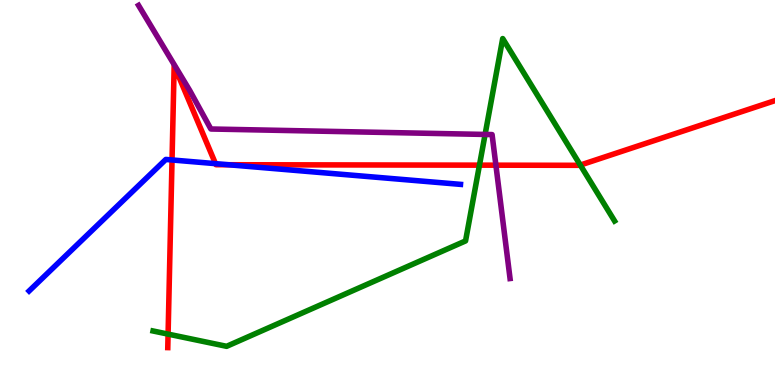[{'lines': ['blue', 'red'], 'intersections': [{'x': 2.22, 'y': 5.84}, {'x': 2.78, 'y': 5.75}, {'x': 2.95, 'y': 5.72}]}, {'lines': ['green', 'red'], 'intersections': [{'x': 2.17, 'y': 1.32}, {'x': 6.19, 'y': 5.71}, {'x': 7.49, 'y': 5.71}]}, {'lines': ['purple', 'red'], 'intersections': [{'x': 6.4, 'y': 5.71}]}, {'lines': ['blue', 'green'], 'intersections': []}, {'lines': ['blue', 'purple'], 'intersections': []}, {'lines': ['green', 'purple'], 'intersections': [{'x': 6.26, 'y': 6.51}]}]